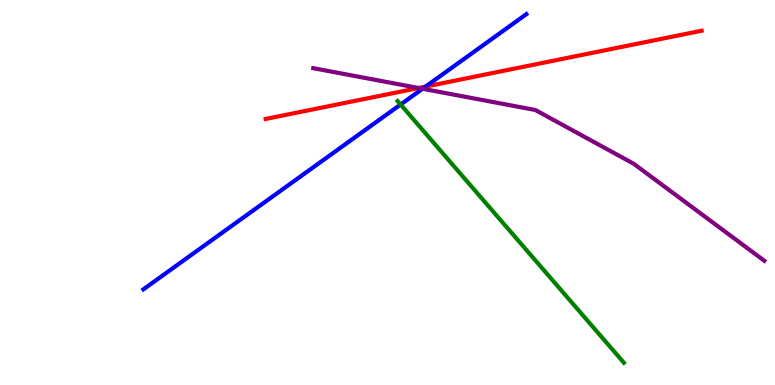[{'lines': ['blue', 'red'], 'intersections': [{'x': 5.49, 'y': 7.75}]}, {'lines': ['green', 'red'], 'intersections': []}, {'lines': ['purple', 'red'], 'intersections': [{'x': 5.4, 'y': 7.71}]}, {'lines': ['blue', 'green'], 'intersections': [{'x': 5.17, 'y': 7.28}]}, {'lines': ['blue', 'purple'], 'intersections': [{'x': 5.45, 'y': 7.69}]}, {'lines': ['green', 'purple'], 'intersections': []}]